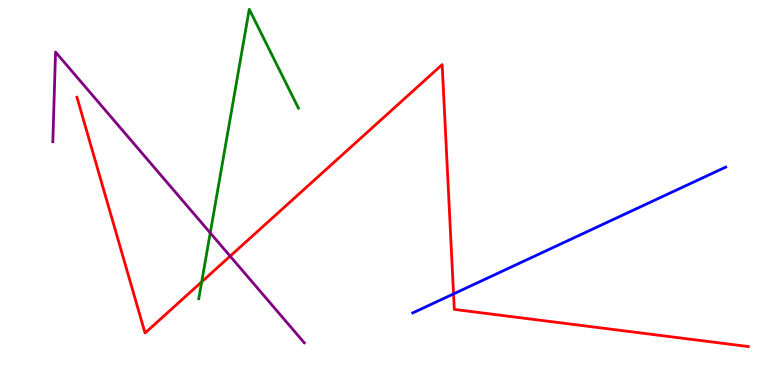[{'lines': ['blue', 'red'], 'intersections': [{'x': 5.85, 'y': 2.37}]}, {'lines': ['green', 'red'], 'intersections': [{'x': 2.6, 'y': 2.68}]}, {'lines': ['purple', 'red'], 'intersections': [{'x': 2.97, 'y': 3.35}]}, {'lines': ['blue', 'green'], 'intersections': []}, {'lines': ['blue', 'purple'], 'intersections': []}, {'lines': ['green', 'purple'], 'intersections': [{'x': 2.71, 'y': 3.95}]}]